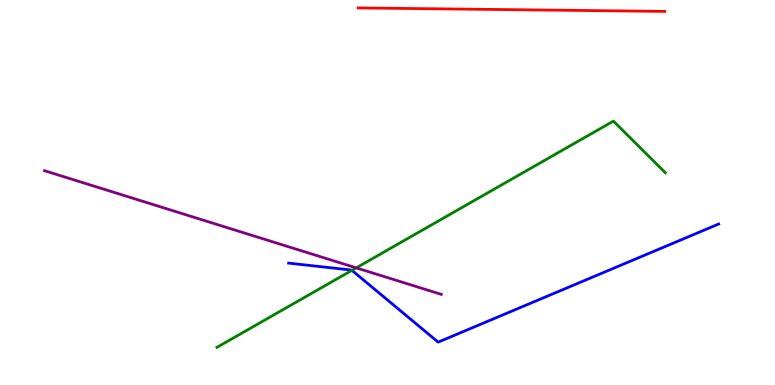[{'lines': ['blue', 'red'], 'intersections': []}, {'lines': ['green', 'red'], 'intersections': []}, {'lines': ['purple', 'red'], 'intersections': []}, {'lines': ['blue', 'green'], 'intersections': [{'x': 4.54, 'y': 2.98}]}, {'lines': ['blue', 'purple'], 'intersections': []}, {'lines': ['green', 'purple'], 'intersections': [{'x': 4.6, 'y': 3.04}]}]